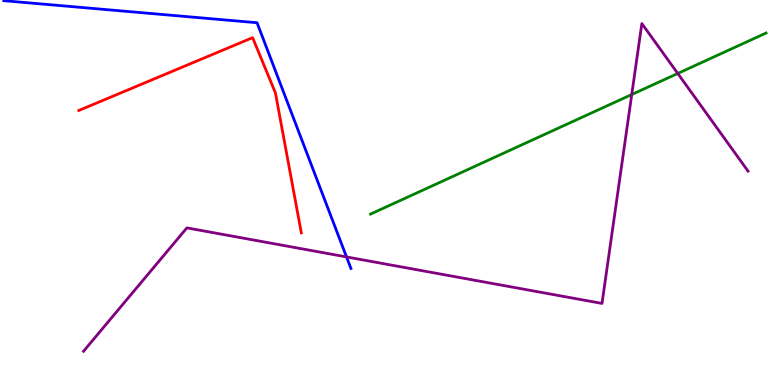[{'lines': ['blue', 'red'], 'intersections': []}, {'lines': ['green', 'red'], 'intersections': []}, {'lines': ['purple', 'red'], 'intersections': []}, {'lines': ['blue', 'green'], 'intersections': []}, {'lines': ['blue', 'purple'], 'intersections': [{'x': 4.47, 'y': 3.33}]}, {'lines': ['green', 'purple'], 'intersections': [{'x': 8.15, 'y': 7.54}, {'x': 8.75, 'y': 8.09}]}]